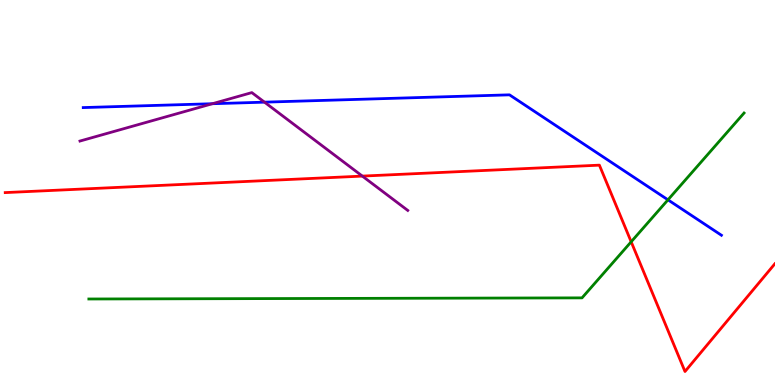[{'lines': ['blue', 'red'], 'intersections': []}, {'lines': ['green', 'red'], 'intersections': [{'x': 8.14, 'y': 3.72}]}, {'lines': ['purple', 'red'], 'intersections': [{'x': 4.68, 'y': 5.43}]}, {'lines': ['blue', 'green'], 'intersections': [{'x': 8.62, 'y': 4.81}]}, {'lines': ['blue', 'purple'], 'intersections': [{'x': 2.74, 'y': 7.31}, {'x': 3.41, 'y': 7.35}]}, {'lines': ['green', 'purple'], 'intersections': []}]